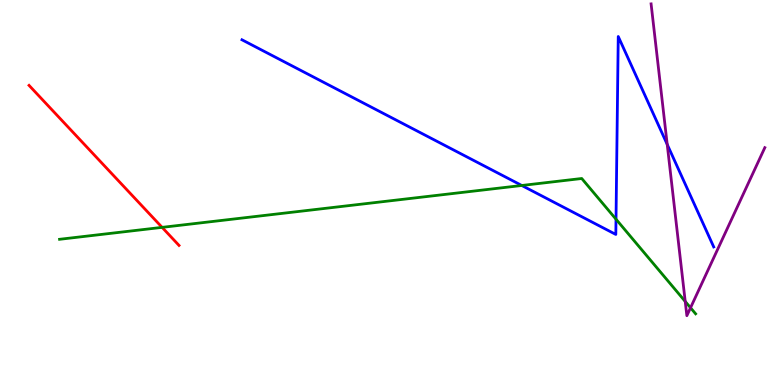[{'lines': ['blue', 'red'], 'intersections': []}, {'lines': ['green', 'red'], 'intersections': [{'x': 2.09, 'y': 4.09}]}, {'lines': ['purple', 'red'], 'intersections': []}, {'lines': ['blue', 'green'], 'intersections': [{'x': 6.73, 'y': 5.18}, {'x': 7.95, 'y': 4.31}]}, {'lines': ['blue', 'purple'], 'intersections': [{'x': 8.61, 'y': 6.25}]}, {'lines': ['green', 'purple'], 'intersections': [{'x': 8.84, 'y': 2.17}, {'x': 8.91, 'y': 2.01}]}]